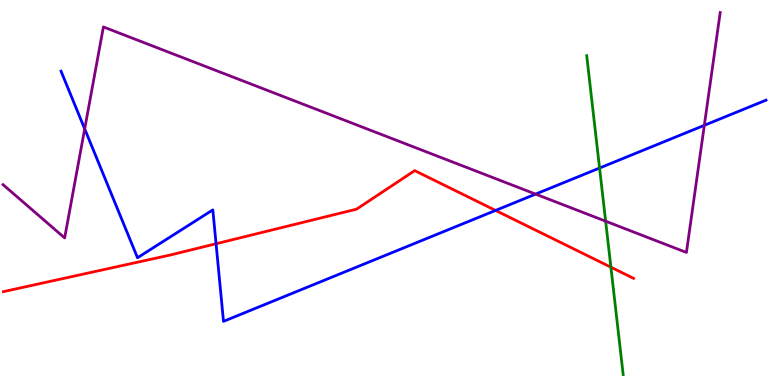[{'lines': ['blue', 'red'], 'intersections': [{'x': 2.79, 'y': 3.67}, {'x': 6.39, 'y': 4.53}]}, {'lines': ['green', 'red'], 'intersections': [{'x': 7.88, 'y': 3.06}]}, {'lines': ['purple', 'red'], 'intersections': []}, {'lines': ['blue', 'green'], 'intersections': [{'x': 7.74, 'y': 5.64}]}, {'lines': ['blue', 'purple'], 'intersections': [{'x': 1.09, 'y': 6.65}, {'x': 6.91, 'y': 4.96}, {'x': 9.09, 'y': 6.74}]}, {'lines': ['green', 'purple'], 'intersections': [{'x': 7.81, 'y': 4.25}]}]